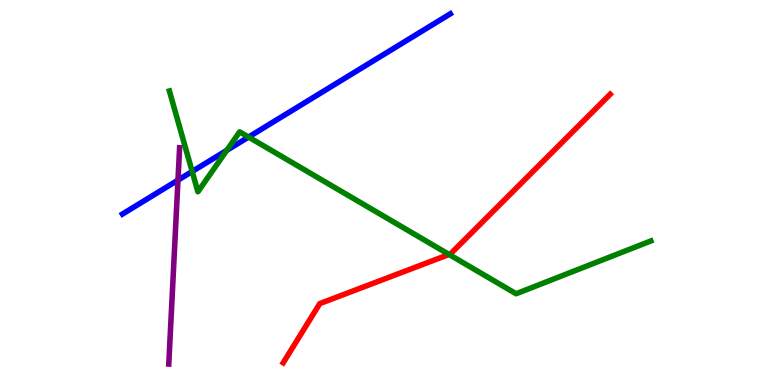[{'lines': ['blue', 'red'], 'intersections': []}, {'lines': ['green', 'red'], 'intersections': [{'x': 5.79, 'y': 3.39}]}, {'lines': ['purple', 'red'], 'intersections': []}, {'lines': ['blue', 'green'], 'intersections': [{'x': 2.48, 'y': 5.55}, {'x': 2.93, 'y': 6.1}, {'x': 3.21, 'y': 6.44}]}, {'lines': ['blue', 'purple'], 'intersections': [{'x': 2.3, 'y': 5.32}]}, {'lines': ['green', 'purple'], 'intersections': []}]